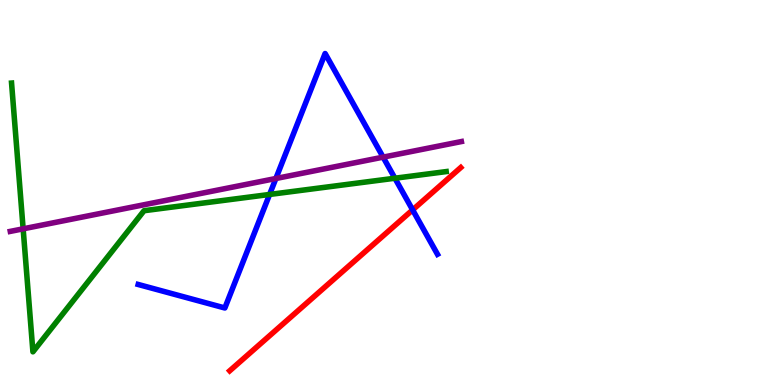[{'lines': ['blue', 'red'], 'intersections': [{'x': 5.32, 'y': 4.55}]}, {'lines': ['green', 'red'], 'intersections': []}, {'lines': ['purple', 'red'], 'intersections': []}, {'lines': ['blue', 'green'], 'intersections': [{'x': 3.48, 'y': 4.95}, {'x': 5.1, 'y': 5.37}]}, {'lines': ['blue', 'purple'], 'intersections': [{'x': 3.56, 'y': 5.36}, {'x': 4.94, 'y': 5.92}]}, {'lines': ['green', 'purple'], 'intersections': [{'x': 0.299, 'y': 4.06}]}]